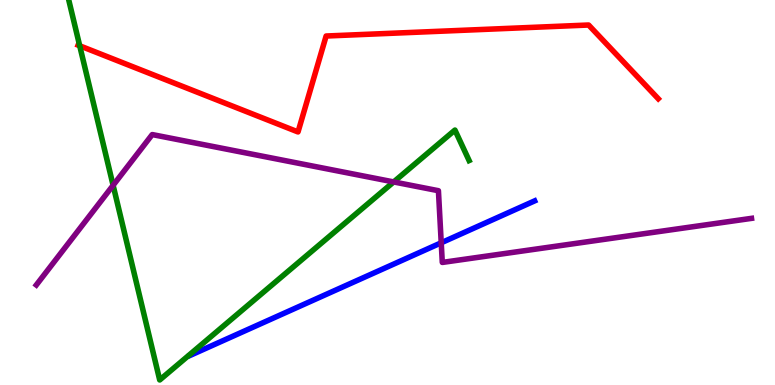[{'lines': ['blue', 'red'], 'intersections': []}, {'lines': ['green', 'red'], 'intersections': [{'x': 1.03, 'y': 8.81}]}, {'lines': ['purple', 'red'], 'intersections': []}, {'lines': ['blue', 'green'], 'intersections': []}, {'lines': ['blue', 'purple'], 'intersections': [{'x': 5.69, 'y': 3.69}]}, {'lines': ['green', 'purple'], 'intersections': [{'x': 1.46, 'y': 5.19}, {'x': 5.08, 'y': 5.27}]}]